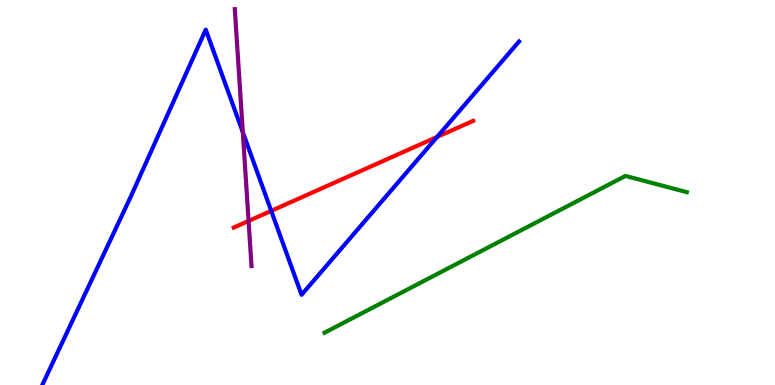[{'lines': ['blue', 'red'], 'intersections': [{'x': 3.5, 'y': 4.52}, {'x': 5.64, 'y': 6.44}]}, {'lines': ['green', 'red'], 'intersections': []}, {'lines': ['purple', 'red'], 'intersections': [{'x': 3.21, 'y': 4.26}]}, {'lines': ['blue', 'green'], 'intersections': []}, {'lines': ['blue', 'purple'], 'intersections': [{'x': 3.13, 'y': 6.57}]}, {'lines': ['green', 'purple'], 'intersections': []}]